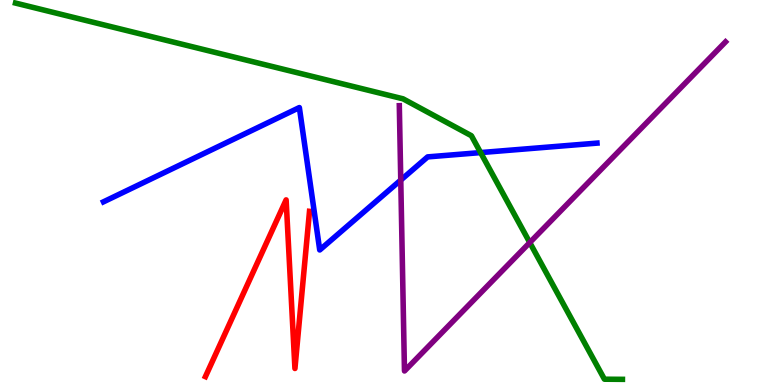[{'lines': ['blue', 'red'], 'intersections': []}, {'lines': ['green', 'red'], 'intersections': []}, {'lines': ['purple', 'red'], 'intersections': []}, {'lines': ['blue', 'green'], 'intersections': [{'x': 6.2, 'y': 6.04}]}, {'lines': ['blue', 'purple'], 'intersections': [{'x': 5.17, 'y': 5.32}]}, {'lines': ['green', 'purple'], 'intersections': [{'x': 6.84, 'y': 3.7}]}]